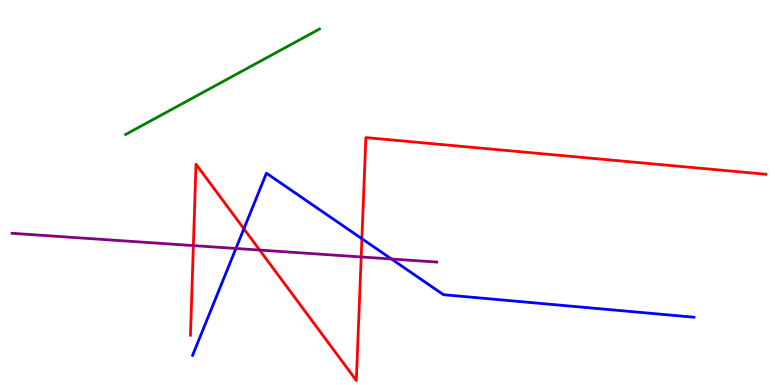[{'lines': ['blue', 'red'], 'intersections': [{'x': 3.15, 'y': 4.06}, {'x': 4.67, 'y': 3.8}]}, {'lines': ['green', 'red'], 'intersections': []}, {'lines': ['purple', 'red'], 'intersections': [{'x': 2.5, 'y': 3.62}, {'x': 3.35, 'y': 3.5}, {'x': 4.66, 'y': 3.33}]}, {'lines': ['blue', 'green'], 'intersections': []}, {'lines': ['blue', 'purple'], 'intersections': [{'x': 3.04, 'y': 3.55}, {'x': 5.05, 'y': 3.27}]}, {'lines': ['green', 'purple'], 'intersections': []}]